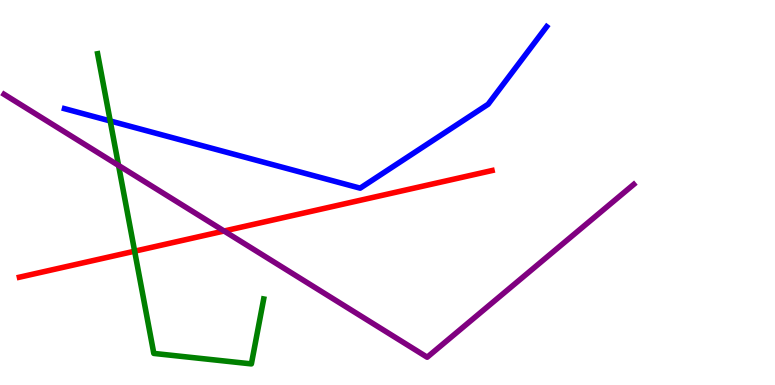[{'lines': ['blue', 'red'], 'intersections': []}, {'lines': ['green', 'red'], 'intersections': [{'x': 1.74, 'y': 3.48}]}, {'lines': ['purple', 'red'], 'intersections': [{'x': 2.89, 'y': 4.0}]}, {'lines': ['blue', 'green'], 'intersections': [{'x': 1.42, 'y': 6.86}]}, {'lines': ['blue', 'purple'], 'intersections': []}, {'lines': ['green', 'purple'], 'intersections': [{'x': 1.53, 'y': 5.7}]}]